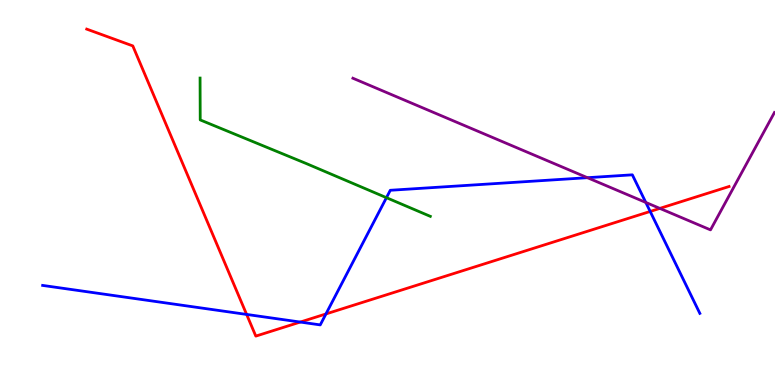[{'lines': ['blue', 'red'], 'intersections': [{'x': 3.18, 'y': 1.83}, {'x': 3.87, 'y': 1.63}, {'x': 4.21, 'y': 1.85}, {'x': 8.39, 'y': 4.51}]}, {'lines': ['green', 'red'], 'intersections': []}, {'lines': ['purple', 'red'], 'intersections': [{'x': 8.51, 'y': 4.59}]}, {'lines': ['blue', 'green'], 'intersections': [{'x': 4.99, 'y': 4.87}]}, {'lines': ['blue', 'purple'], 'intersections': [{'x': 7.58, 'y': 5.38}, {'x': 8.33, 'y': 4.74}]}, {'lines': ['green', 'purple'], 'intersections': []}]